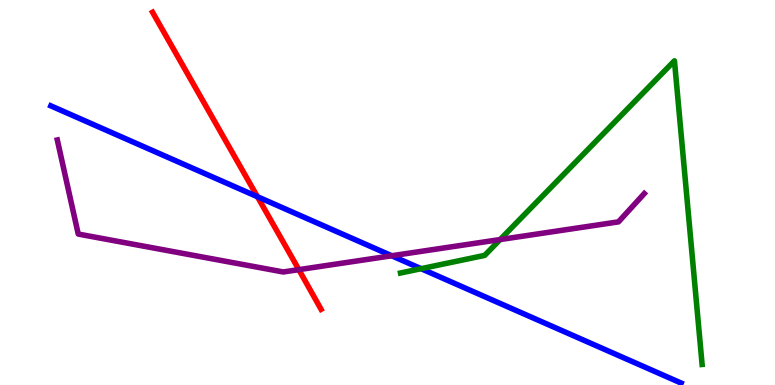[{'lines': ['blue', 'red'], 'intersections': [{'x': 3.32, 'y': 4.89}]}, {'lines': ['green', 'red'], 'intersections': []}, {'lines': ['purple', 'red'], 'intersections': [{'x': 3.86, 'y': 3.0}]}, {'lines': ['blue', 'green'], 'intersections': [{'x': 5.43, 'y': 3.02}]}, {'lines': ['blue', 'purple'], 'intersections': [{'x': 5.05, 'y': 3.36}]}, {'lines': ['green', 'purple'], 'intersections': [{'x': 6.45, 'y': 3.78}]}]